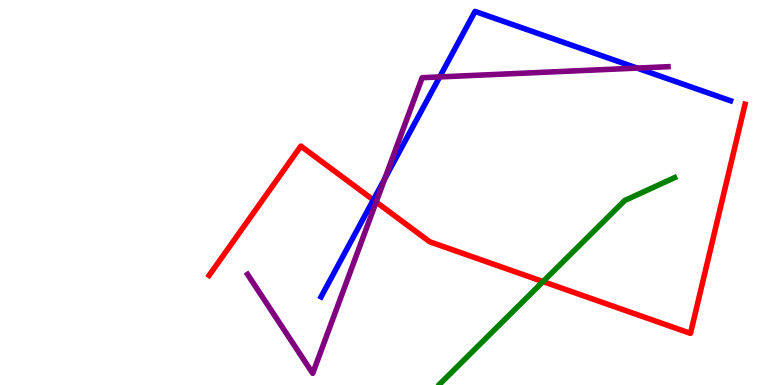[{'lines': ['blue', 'red'], 'intersections': [{'x': 4.82, 'y': 4.81}]}, {'lines': ['green', 'red'], 'intersections': [{'x': 7.01, 'y': 2.69}]}, {'lines': ['purple', 'red'], 'intersections': [{'x': 4.85, 'y': 4.75}]}, {'lines': ['blue', 'green'], 'intersections': []}, {'lines': ['blue', 'purple'], 'intersections': [{'x': 4.96, 'y': 5.36}, {'x': 5.67, 'y': 8.0}, {'x': 8.22, 'y': 8.23}]}, {'lines': ['green', 'purple'], 'intersections': []}]